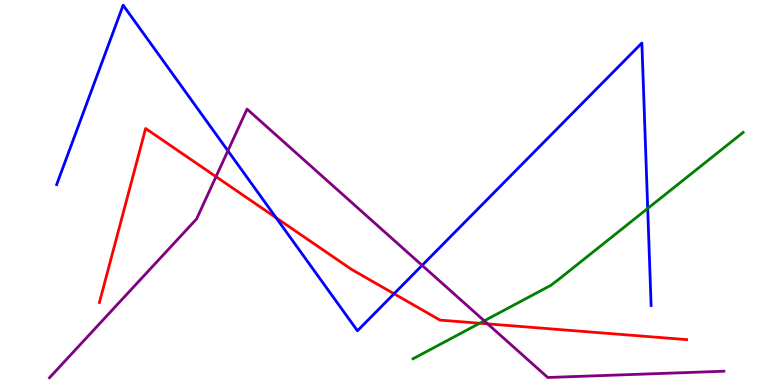[{'lines': ['blue', 'red'], 'intersections': [{'x': 3.56, 'y': 4.34}, {'x': 5.08, 'y': 2.37}]}, {'lines': ['green', 'red'], 'intersections': [{'x': 6.19, 'y': 1.6}]}, {'lines': ['purple', 'red'], 'intersections': [{'x': 2.79, 'y': 5.41}, {'x': 6.29, 'y': 1.59}]}, {'lines': ['blue', 'green'], 'intersections': [{'x': 8.36, 'y': 4.59}]}, {'lines': ['blue', 'purple'], 'intersections': [{'x': 2.94, 'y': 6.08}, {'x': 5.45, 'y': 3.11}]}, {'lines': ['green', 'purple'], 'intersections': [{'x': 6.25, 'y': 1.67}]}]